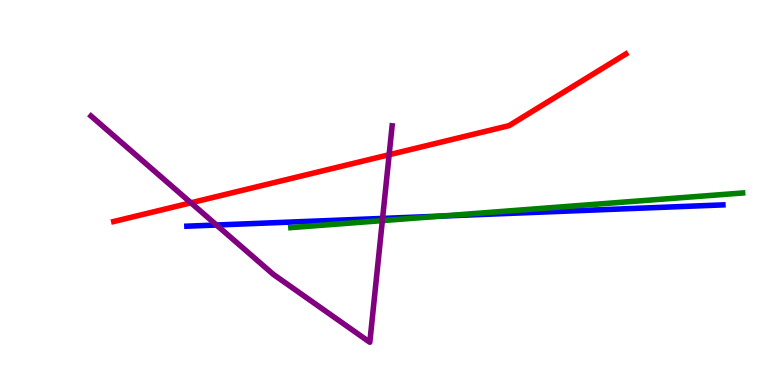[{'lines': ['blue', 'red'], 'intersections': []}, {'lines': ['green', 'red'], 'intersections': []}, {'lines': ['purple', 'red'], 'intersections': [{'x': 2.46, 'y': 4.73}, {'x': 5.02, 'y': 5.98}]}, {'lines': ['blue', 'green'], 'intersections': [{'x': 5.7, 'y': 4.39}]}, {'lines': ['blue', 'purple'], 'intersections': [{'x': 2.79, 'y': 4.16}, {'x': 4.94, 'y': 4.33}]}, {'lines': ['green', 'purple'], 'intersections': [{'x': 4.93, 'y': 4.27}]}]